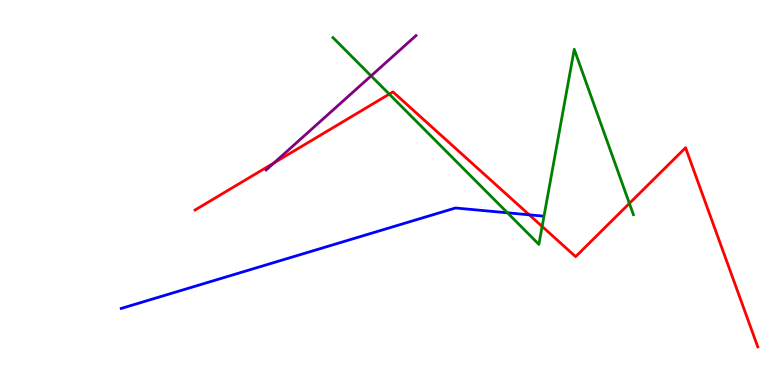[{'lines': ['blue', 'red'], 'intersections': [{'x': 6.83, 'y': 4.42}]}, {'lines': ['green', 'red'], 'intersections': [{'x': 5.02, 'y': 7.56}, {'x': 7.0, 'y': 4.12}, {'x': 8.12, 'y': 4.72}]}, {'lines': ['purple', 'red'], 'intersections': [{'x': 3.54, 'y': 5.77}]}, {'lines': ['blue', 'green'], 'intersections': [{'x': 6.55, 'y': 4.47}]}, {'lines': ['blue', 'purple'], 'intersections': []}, {'lines': ['green', 'purple'], 'intersections': [{'x': 4.79, 'y': 8.03}]}]